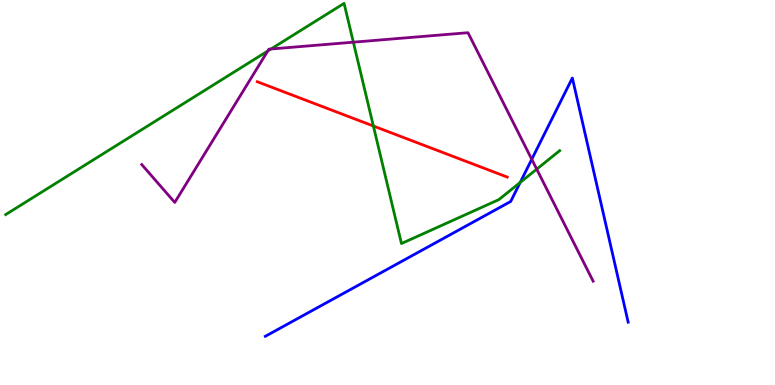[{'lines': ['blue', 'red'], 'intersections': []}, {'lines': ['green', 'red'], 'intersections': [{'x': 4.82, 'y': 6.73}]}, {'lines': ['purple', 'red'], 'intersections': []}, {'lines': ['blue', 'green'], 'intersections': [{'x': 6.71, 'y': 5.26}]}, {'lines': ['blue', 'purple'], 'intersections': [{'x': 6.86, 'y': 5.86}]}, {'lines': ['green', 'purple'], 'intersections': [{'x': 3.45, 'y': 8.67}, {'x': 3.5, 'y': 8.73}, {'x': 4.56, 'y': 8.9}, {'x': 6.93, 'y': 5.61}]}]